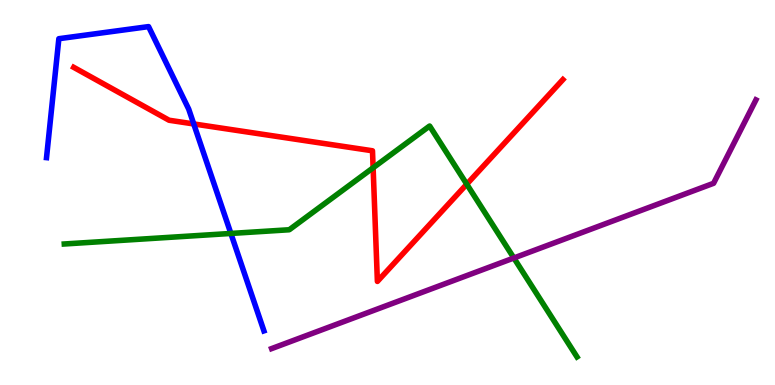[{'lines': ['blue', 'red'], 'intersections': [{'x': 2.5, 'y': 6.78}]}, {'lines': ['green', 'red'], 'intersections': [{'x': 4.81, 'y': 5.64}, {'x': 6.02, 'y': 5.22}]}, {'lines': ['purple', 'red'], 'intersections': []}, {'lines': ['blue', 'green'], 'intersections': [{'x': 2.98, 'y': 3.94}]}, {'lines': ['blue', 'purple'], 'intersections': []}, {'lines': ['green', 'purple'], 'intersections': [{'x': 6.63, 'y': 3.3}]}]